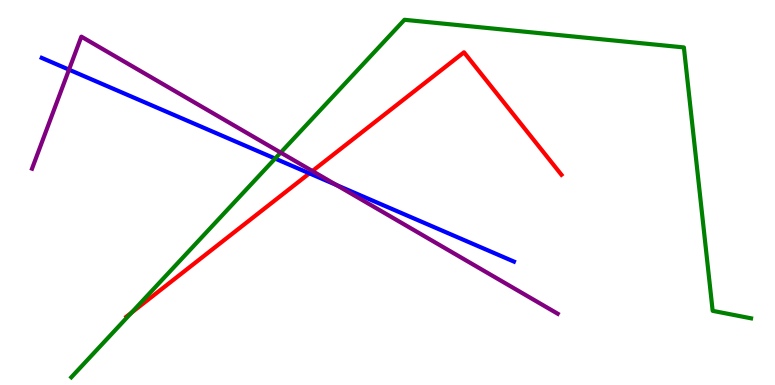[{'lines': ['blue', 'red'], 'intersections': [{'x': 3.99, 'y': 5.5}]}, {'lines': ['green', 'red'], 'intersections': [{'x': 1.7, 'y': 1.88}]}, {'lines': ['purple', 'red'], 'intersections': [{'x': 4.03, 'y': 5.56}]}, {'lines': ['blue', 'green'], 'intersections': [{'x': 3.55, 'y': 5.88}]}, {'lines': ['blue', 'purple'], 'intersections': [{'x': 0.89, 'y': 8.19}, {'x': 4.34, 'y': 5.19}]}, {'lines': ['green', 'purple'], 'intersections': [{'x': 3.62, 'y': 6.04}]}]